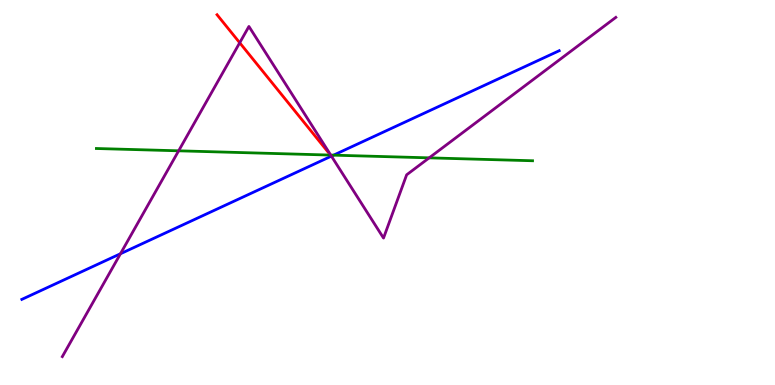[{'lines': ['blue', 'red'], 'intersections': []}, {'lines': ['green', 'red'], 'intersections': []}, {'lines': ['purple', 'red'], 'intersections': [{'x': 3.09, 'y': 8.89}]}, {'lines': ['blue', 'green'], 'intersections': [{'x': 4.3, 'y': 5.97}]}, {'lines': ['blue', 'purple'], 'intersections': [{'x': 1.55, 'y': 3.41}, {'x': 4.28, 'y': 5.94}]}, {'lines': ['green', 'purple'], 'intersections': [{'x': 2.31, 'y': 6.08}, {'x': 4.27, 'y': 5.97}, {'x': 5.54, 'y': 5.9}]}]